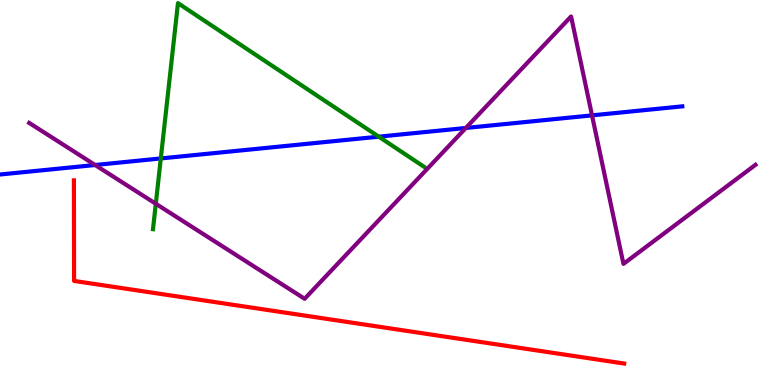[{'lines': ['blue', 'red'], 'intersections': []}, {'lines': ['green', 'red'], 'intersections': []}, {'lines': ['purple', 'red'], 'intersections': []}, {'lines': ['blue', 'green'], 'intersections': [{'x': 2.07, 'y': 5.88}, {'x': 4.89, 'y': 6.45}]}, {'lines': ['blue', 'purple'], 'intersections': [{'x': 1.23, 'y': 5.71}, {'x': 6.01, 'y': 6.68}, {'x': 7.64, 'y': 7.0}]}, {'lines': ['green', 'purple'], 'intersections': [{'x': 2.01, 'y': 4.71}]}]